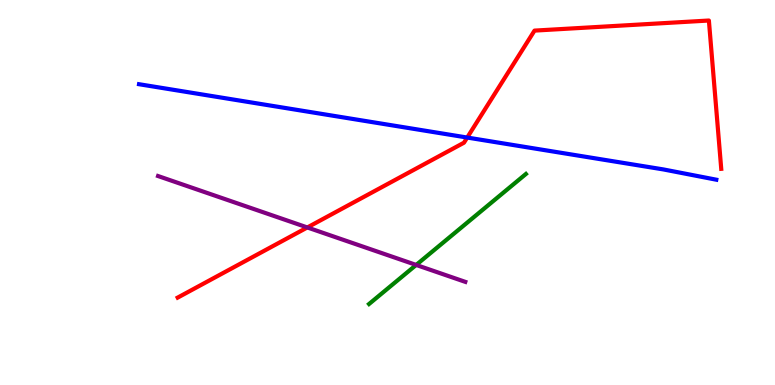[{'lines': ['blue', 'red'], 'intersections': [{'x': 6.03, 'y': 6.43}]}, {'lines': ['green', 'red'], 'intersections': []}, {'lines': ['purple', 'red'], 'intersections': [{'x': 3.97, 'y': 4.09}]}, {'lines': ['blue', 'green'], 'intersections': []}, {'lines': ['blue', 'purple'], 'intersections': []}, {'lines': ['green', 'purple'], 'intersections': [{'x': 5.37, 'y': 3.12}]}]